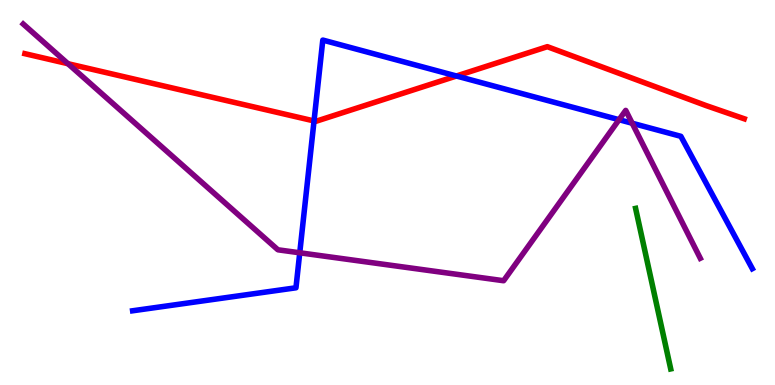[{'lines': ['blue', 'red'], 'intersections': [{'x': 4.05, 'y': 6.86}, {'x': 5.89, 'y': 8.03}]}, {'lines': ['green', 'red'], 'intersections': []}, {'lines': ['purple', 'red'], 'intersections': [{'x': 0.877, 'y': 8.35}]}, {'lines': ['blue', 'green'], 'intersections': []}, {'lines': ['blue', 'purple'], 'intersections': [{'x': 3.87, 'y': 3.43}, {'x': 7.99, 'y': 6.89}, {'x': 8.16, 'y': 6.8}]}, {'lines': ['green', 'purple'], 'intersections': []}]